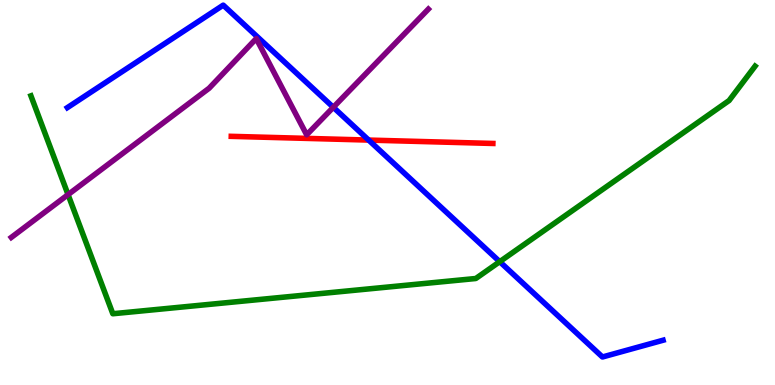[{'lines': ['blue', 'red'], 'intersections': [{'x': 4.76, 'y': 6.36}]}, {'lines': ['green', 'red'], 'intersections': []}, {'lines': ['purple', 'red'], 'intersections': []}, {'lines': ['blue', 'green'], 'intersections': [{'x': 6.45, 'y': 3.2}]}, {'lines': ['blue', 'purple'], 'intersections': [{'x': 4.3, 'y': 7.21}]}, {'lines': ['green', 'purple'], 'intersections': [{'x': 0.878, 'y': 4.94}]}]